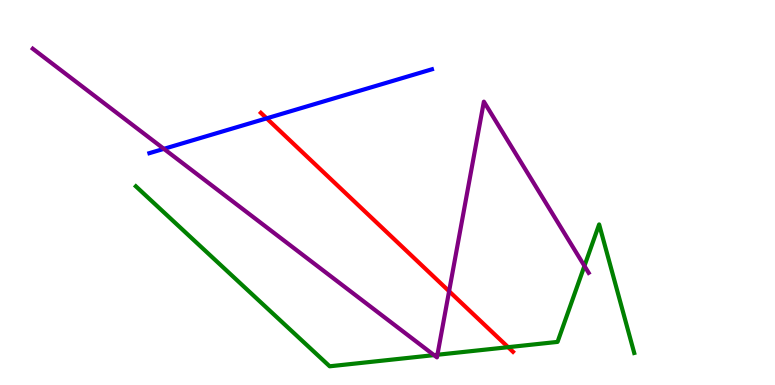[{'lines': ['blue', 'red'], 'intersections': [{'x': 3.44, 'y': 6.93}]}, {'lines': ['green', 'red'], 'intersections': [{'x': 6.56, 'y': 0.982}]}, {'lines': ['purple', 'red'], 'intersections': [{'x': 5.79, 'y': 2.44}]}, {'lines': ['blue', 'green'], 'intersections': []}, {'lines': ['blue', 'purple'], 'intersections': [{'x': 2.11, 'y': 6.13}]}, {'lines': ['green', 'purple'], 'intersections': [{'x': 5.6, 'y': 0.776}, {'x': 5.64, 'y': 0.786}, {'x': 7.54, 'y': 3.09}]}]